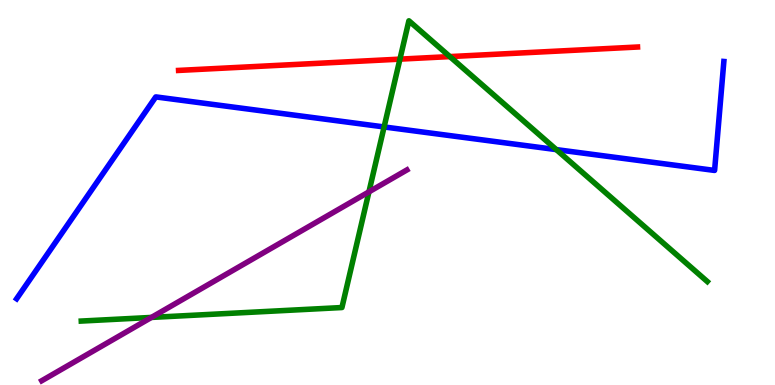[{'lines': ['blue', 'red'], 'intersections': []}, {'lines': ['green', 'red'], 'intersections': [{'x': 5.16, 'y': 8.46}, {'x': 5.8, 'y': 8.53}]}, {'lines': ['purple', 'red'], 'intersections': []}, {'lines': ['blue', 'green'], 'intersections': [{'x': 4.96, 'y': 6.7}, {'x': 7.18, 'y': 6.11}]}, {'lines': ['blue', 'purple'], 'intersections': []}, {'lines': ['green', 'purple'], 'intersections': [{'x': 1.95, 'y': 1.76}, {'x': 4.76, 'y': 5.02}]}]